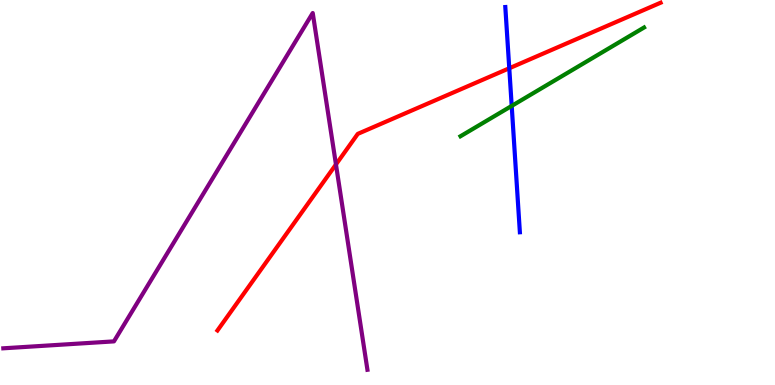[{'lines': ['blue', 'red'], 'intersections': [{'x': 6.57, 'y': 8.23}]}, {'lines': ['green', 'red'], 'intersections': []}, {'lines': ['purple', 'red'], 'intersections': [{'x': 4.33, 'y': 5.73}]}, {'lines': ['blue', 'green'], 'intersections': [{'x': 6.6, 'y': 7.25}]}, {'lines': ['blue', 'purple'], 'intersections': []}, {'lines': ['green', 'purple'], 'intersections': []}]